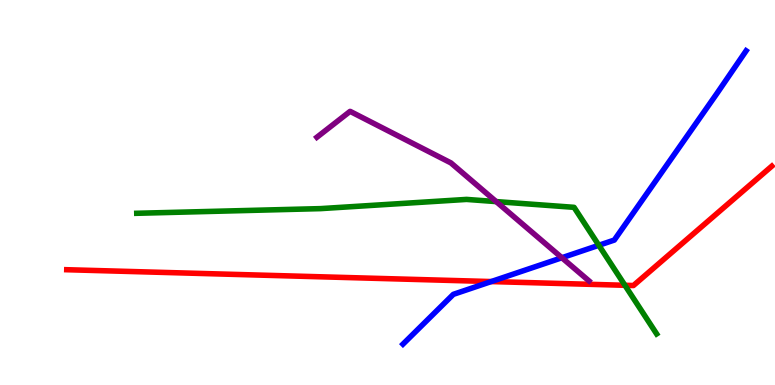[{'lines': ['blue', 'red'], 'intersections': [{'x': 6.34, 'y': 2.69}]}, {'lines': ['green', 'red'], 'intersections': [{'x': 8.06, 'y': 2.59}]}, {'lines': ['purple', 'red'], 'intersections': []}, {'lines': ['blue', 'green'], 'intersections': [{'x': 7.73, 'y': 3.63}]}, {'lines': ['blue', 'purple'], 'intersections': [{'x': 7.25, 'y': 3.31}]}, {'lines': ['green', 'purple'], 'intersections': [{'x': 6.4, 'y': 4.76}]}]